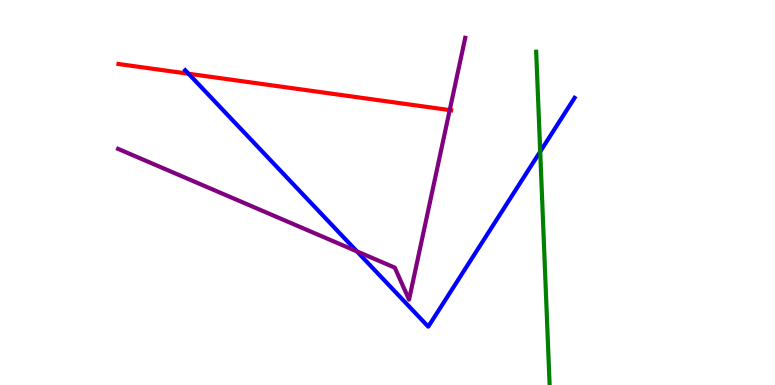[{'lines': ['blue', 'red'], 'intersections': [{'x': 2.43, 'y': 8.08}]}, {'lines': ['green', 'red'], 'intersections': []}, {'lines': ['purple', 'red'], 'intersections': [{'x': 5.8, 'y': 7.14}]}, {'lines': ['blue', 'green'], 'intersections': [{'x': 6.97, 'y': 6.06}]}, {'lines': ['blue', 'purple'], 'intersections': [{'x': 4.61, 'y': 3.47}]}, {'lines': ['green', 'purple'], 'intersections': []}]